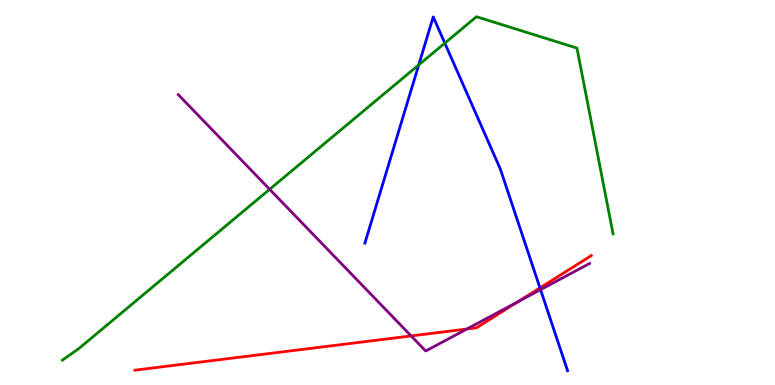[{'lines': ['blue', 'red'], 'intersections': [{'x': 6.97, 'y': 2.52}]}, {'lines': ['green', 'red'], 'intersections': []}, {'lines': ['purple', 'red'], 'intersections': [{'x': 5.31, 'y': 1.27}, {'x': 6.02, 'y': 1.45}, {'x': 6.68, 'y': 2.16}]}, {'lines': ['blue', 'green'], 'intersections': [{'x': 5.4, 'y': 8.31}, {'x': 5.74, 'y': 8.88}]}, {'lines': ['blue', 'purple'], 'intersections': [{'x': 6.97, 'y': 2.48}]}, {'lines': ['green', 'purple'], 'intersections': [{'x': 3.48, 'y': 5.08}]}]